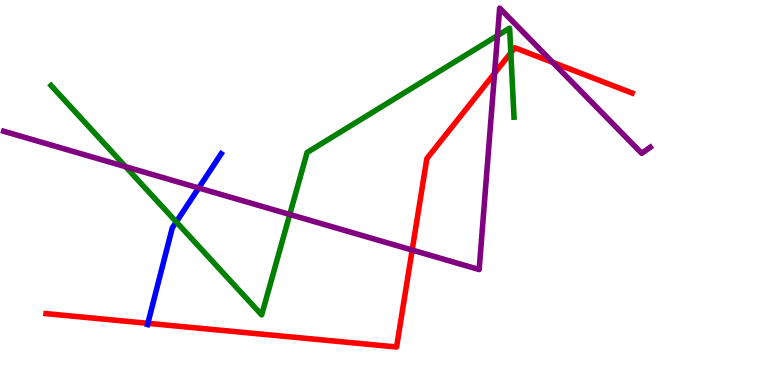[{'lines': ['blue', 'red'], 'intersections': [{'x': 1.91, 'y': 1.6}]}, {'lines': ['green', 'red'], 'intersections': [{'x': 6.59, 'y': 8.63}]}, {'lines': ['purple', 'red'], 'intersections': [{'x': 5.32, 'y': 3.51}, {'x': 6.38, 'y': 8.1}, {'x': 7.13, 'y': 8.38}]}, {'lines': ['blue', 'green'], 'intersections': [{'x': 2.27, 'y': 4.24}]}, {'lines': ['blue', 'purple'], 'intersections': [{'x': 2.56, 'y': 5.12}]}, {'lines': ['green', 'purple'], 'intersections': [{'x': 1.62, 'y': 5.67}, {'x': 3.74, 'y': 4.43}, {'x': 6.42, 'y': 9.08}]}]